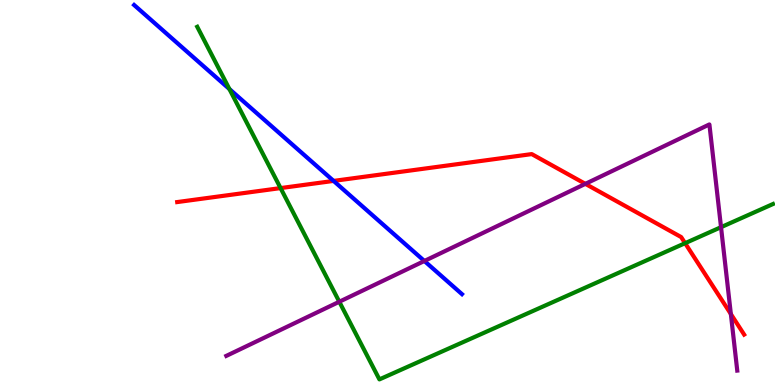[{'lines': ['blue', 'red'], 'intersections': [{'x': 4.3, 'y': 5.3}]}, {'lines': ['green', 'red'], 'intersections': [{'x': 3.62, 'y': 5.11}, {'x': 8.84, 'y': 3.68}]}, {'lines': ['purple', 'red'], 'intersections': [{'x': 7.55, 'y': 5.22}, {'x': 9.43, 'y': 1.84}]}, {'lines': ['blue', 'green'], 'intersections': [{'x': 2.96, 'y': 7.69}]}, {'lines': ['blue', 'purple'], 'intersections': [{'x': 5.48, 'y': 3.22}]}, {'lines': ['green', 'purple'], 'intersections': [{'x': 4.38, 'y': 2.16}, {'x': 9.3, 'y': 4.1}]}]